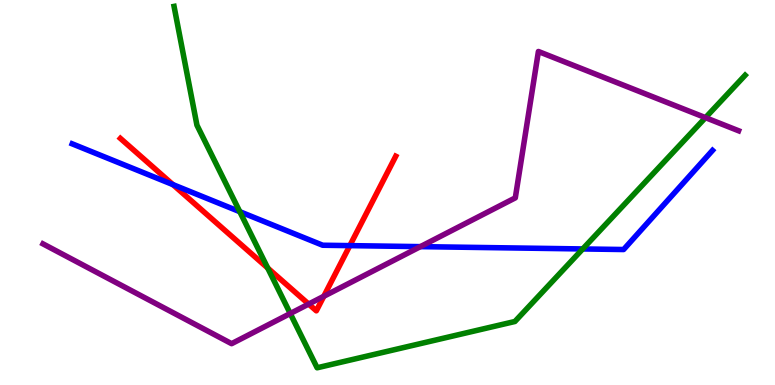[{'lines': ['blue', 'red'], 'intersections': [{'x': 2.23, 'y': 5.21}, {'x': 4.51, 'y': 3.62}]}, {'lines': ['green', 'red'], 'intersections': [{'x': 3.45, 'y': 3.04}]}, {'lines': ['purple', 'red'], 'intersections': [{'x': 3.98, 'y': 2.1}, {'x': 4.18, 'y': 2.3}]}, {'lines': ['blue', 'green'], 'intersections': [{'x': 3.09, 'y': 4.5}, {'x': 7.52, 'y': 3.53}]}, {'lines': ['blue', 'purple'], 'intersections': [{'x': 5.42, 'y': 3.59}]}, {'lines': ['green', 'purple'], 'intersections': [{'x': 3.75, 'y': 1.86}, {'x': 9.1, 'y': 6.94}]}]